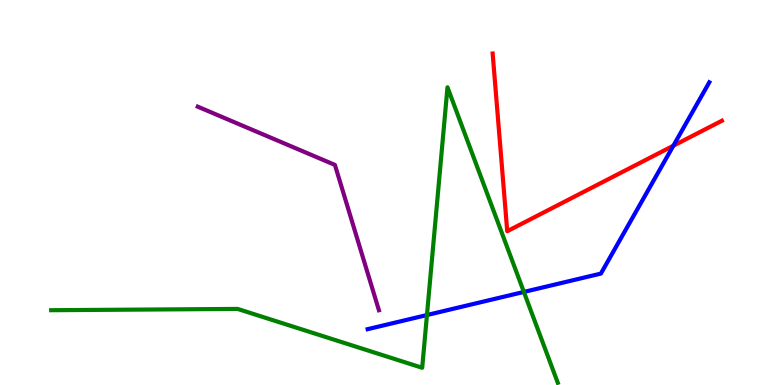[{'lines': ['blue', 'red'], 'intersections': [{'x': 8.69, 'y': 6.22}]}, {'lines': ['green', 'red'], 'intersections': []}, {'lines': ['purple', 'red'], 'intersections': []}, {'lines': ['blue', 'green'], 'intersections': [{'x': 5.51, 'y': 1.82}, {'x': 6.76, 'y': 2.42}]}, {'lines': ['blue', 'purple'], 'intersections': []}, {'lines': ['green', 'purple'], 'intersections': []}]